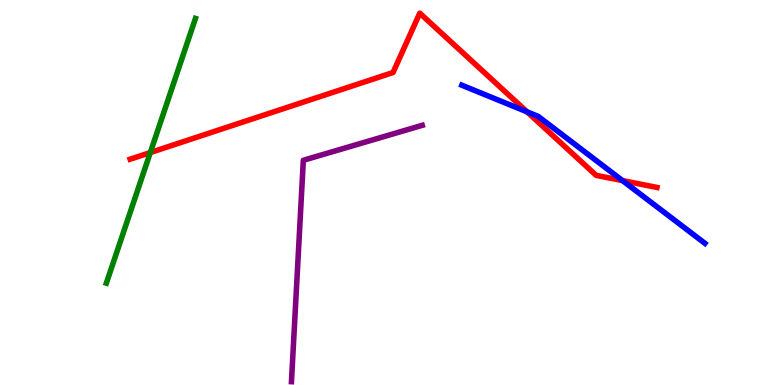[{'lines': ['blue', 'red'], 'intersections': [{'x': 6.8, 'y': 7.09}, {'x': 8.03, 'y': 5.31}]}, {'lines': ['green', 'red'], 'intersections': [{'x': 1.94, 'y': 6.04}]}, {'lines': ['purple', 'red'], 'intersections': []}, {'lines': ['blue', 'green'], 'intersections': []}, {'lines': ['blue', 'purple'], 'intersections': []}, {'lines': ['green', 'purple'], 'intersections': []}]